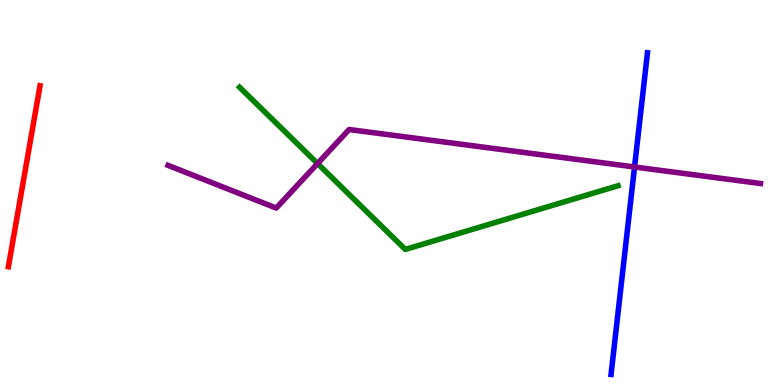[{'lines': ['blue', 'red'], 'intersections': []}, {'lines': ['green', 'red'], 'intersections': []}, {'lines': ['purple', 'red'], 'intersections': []}, {'lines': ['blue', 'green'], 'intersections': []}, {'lines': ['blue', 'purple'], 'intersections': [{'x': 8.19, 'y': 5.66}]}, {'lines': ['green', 'purple'], 'intersections': [{'x': 4.1, 'y': 5.75}]}]